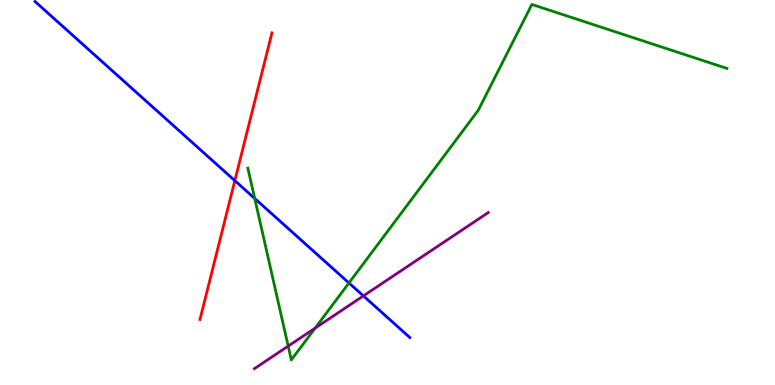[{'lines': ['blue', 'red'], 'intersections': [{'x': 3.03, 'y': 5.31}]}, {'lines': ['green', 'red'], 'intersections': []}, {'lines': ['purple', 'red'], 'intersections': []}, {'lines': ['blue', 'green'], 'intersections': [{'x': 3.29, 'y': 4.84}, {'x': 4.5, 'y': 2.65}]}, {'lines': ['blue', 'purple'], 'intersections': [{'x': 4.69, 'y': 2.31}]}, {'lines': ['green', 'purple'], 'intersections': [{'x': 3.72, 'y': 1.01}, {'x': 4.07, 'y': 1.48}]}]